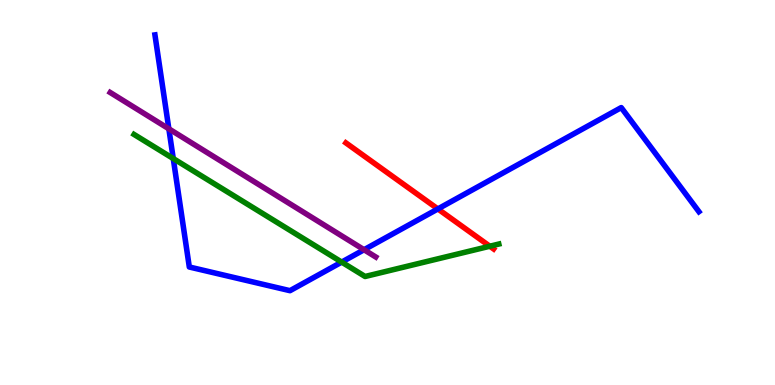[{'lines': ['blue', 'red'], 'intersections': [{'x': 5.65, 'y': 4.57}]}, {'lines': ['green', 'red'], 'intersections': [{'x': 6.32, 'y': 3.6}]}, {'lines': ['purple', 'red'], 'intersections': []}, {'lines': ['blue', 'green'], 'intersections': [{'x': 2.24, 'y': 5.88}, {'x': 4.41, 'y': 3.19}]}, {'lines': ['blue', 'purple'], 'intersections': [{'x': 2.18, 'y': 6.65}, {'x': 4.7, 'y': 3.51}]}, {'lines': ['green', 'purple'], 'intersections': []}]